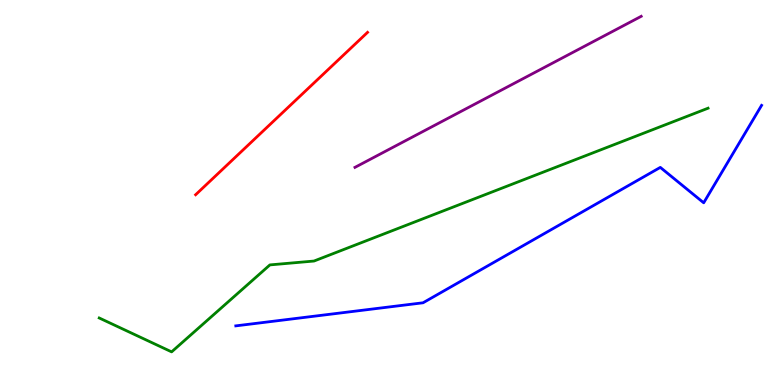[{'lines': ['blue', 'red'], 'intersections': []}, {'lines': ['green', 'red'], 'intersections': []}, {'lines': ['purple', 'red'], 'intersections': []}, {'lines': ['blue', 'green'], 'intersections': []}, {'lines': ['blue', 'purple'], 'intersections': []}, {'lines': ['green', 'purple'], 'intersections': []}]